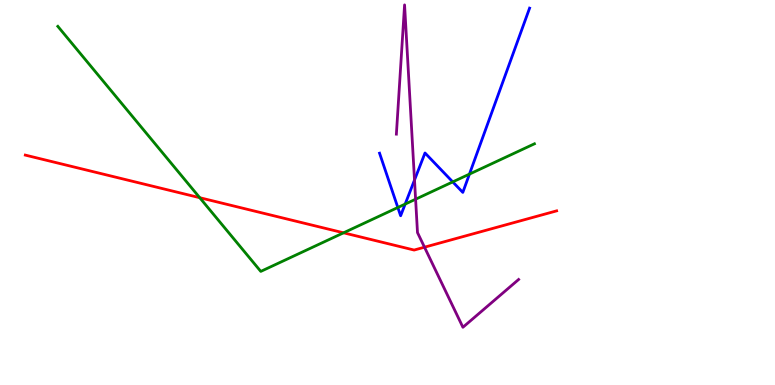[{'lines': ['blue', 'red'], 'intersections': []}, {'lines': ['green', 'red'], 'intersections': [{'x': 2.58, 'y': 4.87}, {'x': 4.43, 'y': 3.95}]}, {'lines': ['purple', 'red'], 'intersections': [{'x': 5.48, 'y': 3.58}]}, {'lines': ['blue', 'green'], 'intersections': [{'x': 5.13, 'y': 4.61}, {'x': 5.23, 'y': 4.7}, {'x': 5.84, 'y': 5.28}, {'x': 6.06, 'y': 5.48}]}, {'lines': ['blue', 'purple'], 'intersections': [{'x': 5.35, 'y': 5.32}]}, {'lines': ['green', 'purple'], 'intersections': [{'x': 5.36, 'y': 4.83}]}]